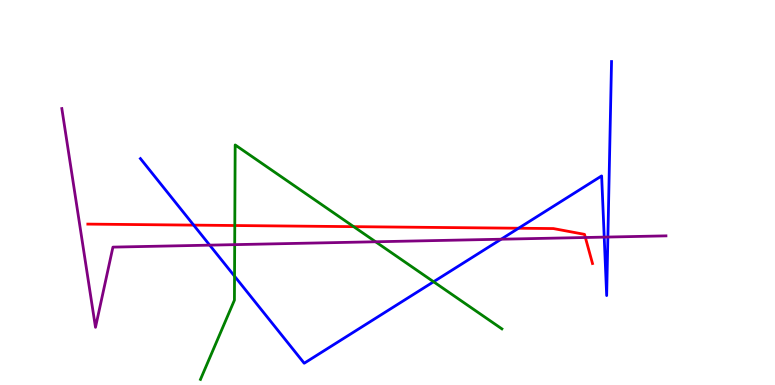[{'lines': ['blue', 'red'], 'intersections': [{'x': 2.5, 'y': 4.15}, {'x': 6.69, 'y': 4.07}]}, {'lines': ['green', 'red'], 'intersections': [{'x': 3.03, 'y': 4.14}, {'x': 4.56, 'y': 4.11}]}, {'lines': ['purple', 'red'], 'intersections': [{'x': 7.55, 'y': 3.83}]}, {'lines': ['blue', 'green'], 'intersections': [{'x': 3.03, 'y': 2.83}, {'x': 5.59, 'y': 2.68}]}, {'lines': ['blue', 'purple'], 'intersections': [{'x': 2.71, 'y': 3.63}, {'x': 6.47, 'y': 3.79}, {'x': 7.8, 'y': 3.84}, {'x': 7.84, 'y': 3.84}]}, {'lines': ['green', 'purple'], 'intersections': [{'x': 3.03, 'y': 3.65}, {'x': 4.85, 'y': 3.72}]}]